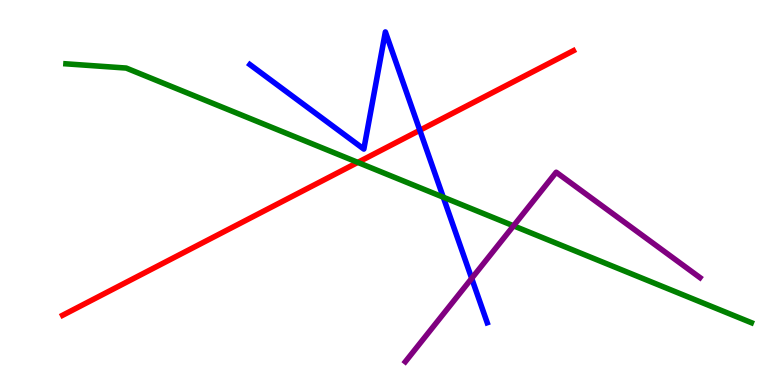[{'lines': ['blue', 'red'], 'intersections': [{'x': 5.42, 'y': 6.62}]}, {'lines': ['green', 'red'], 'intersections': [{'x': 4.62, 'y': 5.78}]}, {'lines': ['purple', 'red'], 'intersections': []}, {'lines': ['blue', 'green'], 'intersections': [{'x': 5.72, 'y': 4.88}]}, {'lines': ['blue', 'purple'], 'intersections': [{'x': 6.09, 'y': 2.77}]}, {'lines': ['green', 'purple'], 'intersections': [{'x': 6.63, 'y': 4.13}]}]